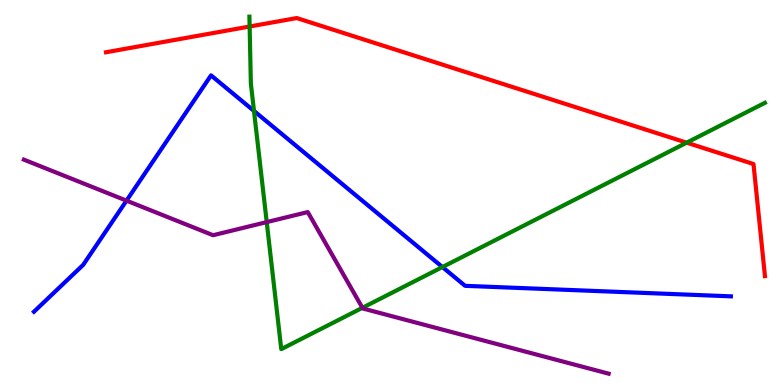[{'lines': ['blue', 'red'], 'intersections': []}, {'lines': ['green', 'red'], 'intersections': [{'x': 3.22, 'y': 9.31}, {'x': 8.86, 'y': 6.29}]}, {'lines': ['purple', 'red'], 'intersections': []}, {'lines': ['blue', 'green'], 'intersections': [{'x': 3.28, 'y': 7.12}, {'x': 5.71, 'y': 3.06}]}, {'lines': ['blue', 'purple'], 'intersections': [{'x': 1.63, 'y': 4.79}]}, {'lines': ['green', 'purple'], 'intersections': [{'x': 3.44, 'y': 4.23}, {'x': 4.68, 'y': 2.0}]}]